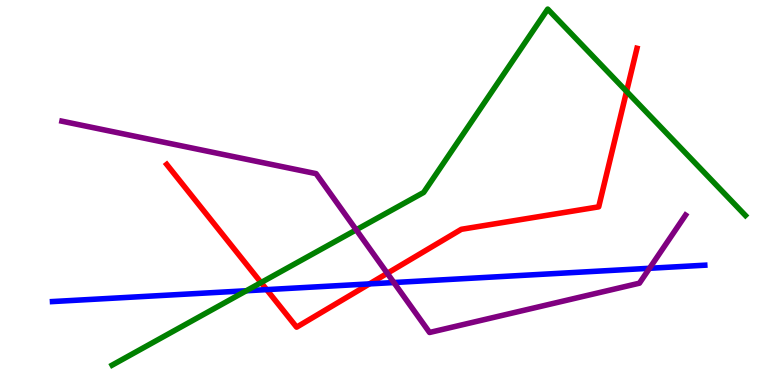[{'lines': ['blue', 'red'], 'intersections': [{'x': 3.44, 'y': 2.48}, {'x': 4.77, 'y': 2.63}]}, {'lines': ['green', 'red'], 'intersections': [{'x': 3.37, 'y': 2.66}, {'x': 8.08, 'y': 7.63}]}, {'lines': ['purple', 'red'], 'intersections': [{'x': 5.0, 'y': 2.9}]}, {'lines': ['blue', 'green'], 'intersections': [{'x': 3.18, 'y': 2.45}]}, {'lines': ['blue', 'purple'], 'intersections': [{'x': 5.08, 'y': 2.66}, {'x': 8.38, 'y': 3.03}]}, {'lines': ['green', 'purple'], 'intersections': [{'x': 4.6, 'y': 4.03}]}]